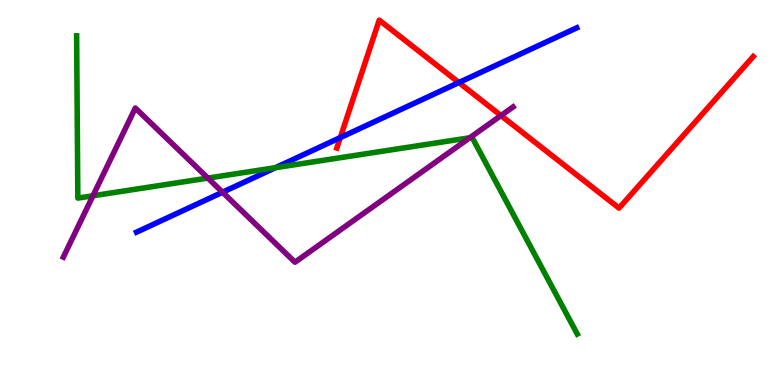[{'lines': ['blue', 'red'], 'intersections': [{'x': 4.39, 'y': 6.43}, {'x': 5.92, 'y': 7.86}]}, {'lines': ['green', 'red'], 'intersections': []}, {'lines': ['purple', 'red'], 'intersections': [{'x': 6.46, 'y': 7.0}]}, {'lines': ['blue', 'green'], 'intersections': [{'x': 3.55, 'y': 5.64}]}, {'lines': ['blue', 'purple'], 'intersections': [{'x': 2.87, 'y': 5.01}]}, {'lines': ['green', 'purple'], 'intersections': [{'x': 1.2, 'y': 4.91}, {'x': 2.68, 'y': 5.37}, {'x': 6.06, 'y': 6.42}]}]